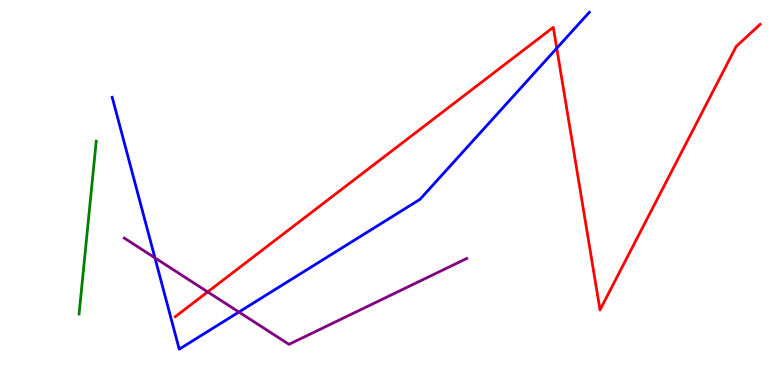[{'lines': ['blue', 'red'], 'intersections': [{'x': 7.18, 'y': 8.75}]}, {'lines': ['green', 'red'], 'intersections': []}, {'lines': ['purple', 'red'], 'intersections': [{'x': 2.68, 'y': 2.42}]}, {'lines': ['blue', 'green'], 'intersections': []}, {'lines': ['blue', 'purple'], 'intersections': [{'x': 2.0, 'y': 3.3}, {'x': 3.08, 'y': 1.9}]}, {'lines': ['green', 'purple'], 'intersections': []}]